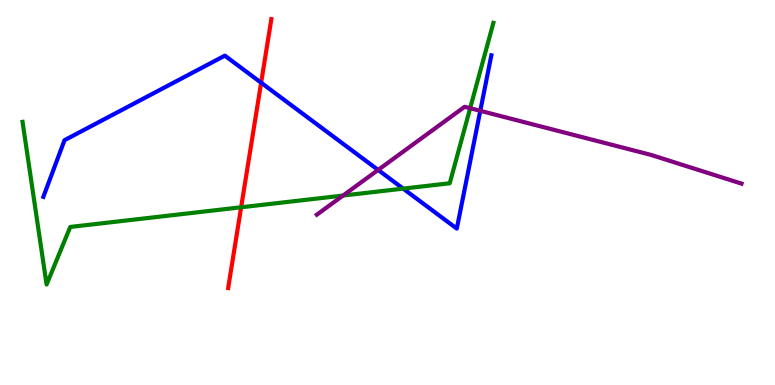[{'lines': ['blue', 'red'], 'intersections': [{'x': 3.37, 'y': 7.85}]}, {'lines': ['green', 'red'], 'intersections': [{'x': 3.11, 'y': 4.62}]}, {'lines': ['purple', 'red'], 'intersections': []}, {'lines': ['blue', 'green'], 'intersections': [{'x': 5.2, 'y': 5.1}]}, {'lines': ['blue', 'purple'], 'intersections': [{'x': 4.88, 'y': 5.59}, {'x': 6.2, 'y': 7.12}]}, {'lines': ['green', 'purple'], 'intersections': [{'x': 4.43, 'y': 4.92}, {'x': 6.07, 'y': 7.19}]}]